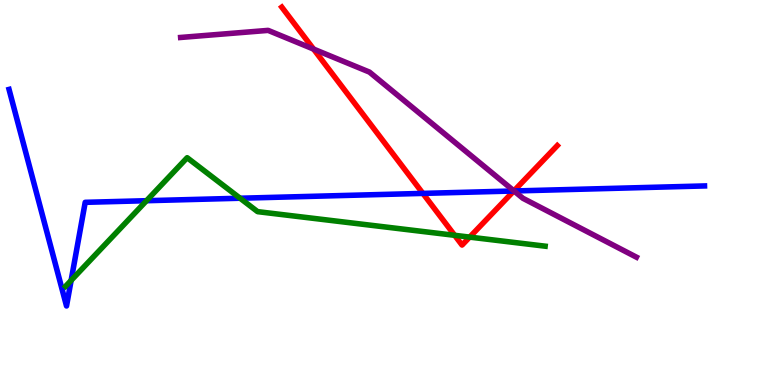[{'lines': ['blue', 'red'], 'intersections': [{'x': 5.46, 'y': 4.98}, {'x': 6.63, 'y': 5.04}]}, {'lines': ['green', 'red'], 'intersections': [{'x': 5.87, 'y': 3.89}, {'x': 6.06, 'y': 3.84}]}, {'lines': ['purple', 'red'], 'intersections': [{'x': 4.05, 'y': 8.73}, {'x': 6.63, 'y': 5.04}]}, {'lines': ['blue', 'green'], 'intersections': [{'x': 0.918, 'y': 2.72}, {'x': 1.89, 'y': 4.79}, {'x': 3.1, 'y': 4.85}]}, {'lines': ['blue', 'purple'], 'intersections': [{'x': 6.63, 'y': 5.04}]}, {'lines': ['green', 'purple'], 'intersections': []}]